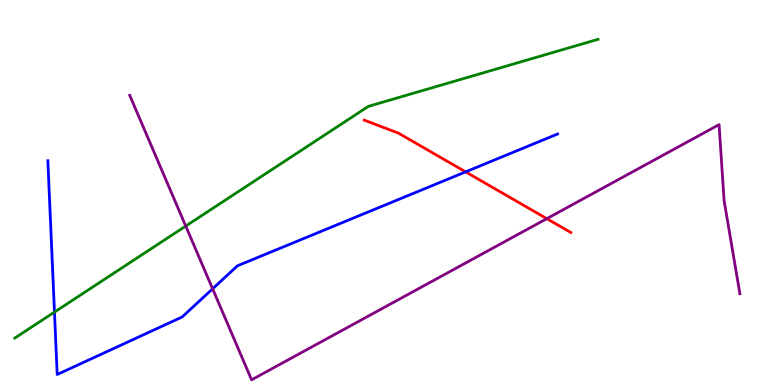[{'lines': ['blue', 'red'], 'intersections': [{'x': 6.01, 'y': 5.54}]}, {'lines': ['green', 'red'], 'intersections': []}, {'lines': ['purple', 'red'], 'intersections': [{'x': 7.06, 'y': 4.32}]}, {'lines': ['blue', 'green'], 'intersections': [{'x': 0.703, 'y': 1.89}]}, {'lines': ['blue', 'purple'], 'intersections': [{'x': 2.74, 'y': 2.5}]}, {'lines': ['green', 'purple'], 'intersections': [{'x': 2.4, 'y': 4.13}]}]